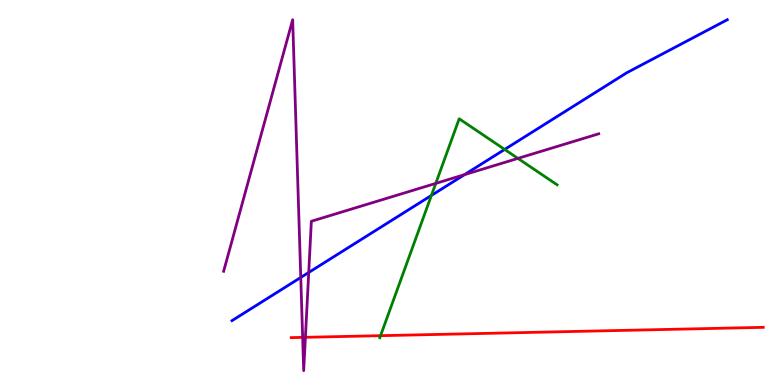[{'lines': ['blue', 'red'], 'intersections': []}, {'lines': ['green', 'red'], 'intersections': [{'x': 4.91, 'y': 1.28}]}, {'lines': ['purple', 'red'], 'intersections': [{'x': 3.91, 'y': 1.24}, {'x': 3.94, 'y': 1.24}]}, {'lines': ['blue', 'green'], 'intersections': [{'x': 5.57, 'y': 4.92}, {'x': 6.51, 'y': 6.12}]}, {'lines': ['blue', 'purple'], 'intersections': [{'x': 3.88, 'y': 2.79}, {'x': 3.98, 'y': 2.92}, {'x': 5.99, 'y': 5.46}]}, {'lines': ['green', 'purple'], 'intersections': [{'x': 5.62, 'y': 5.24}, {'x': 6.68, 'y': 5.89}]}]